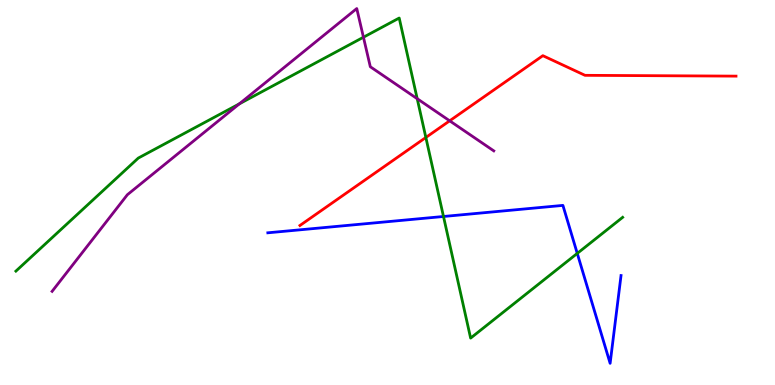[{'lines': ['blue', 'red'], 'intersections': []}, {'lines': ['green', 'red'], 'intersections': [{'x': 5.49, 'y': 6.43}]}, {'lines': ['purple', 'red'], 'intersections': [{'x': 5.8, 'y': 6.86}]}, {'lines': ['blue', 'green'], 'intersections': [{'x': 5.72, 'y': 4.38}, {'x': 7.45, 'y': 3.42}]}, {'lines': ['blue', 'purple'], 'intersections': []}, {'lines': ['green', 'purple'], 'intersections': [{'x': 3.09, 'y': 7.3}, {'x': 4.69, 'y': 9.03}, {'x': 5.38, 'y': 7.44}]}]